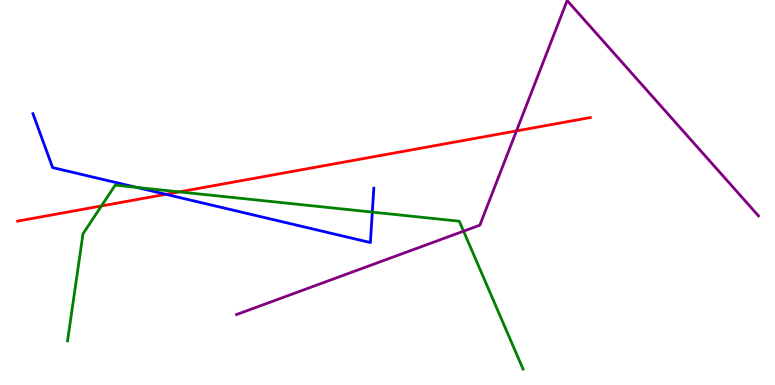[{'lines': ['blue', 'red'], 'intersections': [{'x': 2.14, 'y': 4.95}]}, {'lines': ['green', 'red'], 'intersections': [{'x': 1.31, 'y': 4.65}, {'x': 2.31, 'y': 5.02}]}, {'lines': ['purple', 'red'], 'intersections': [{'x': 6.66, 'y': 6.6}]}, {'lines': ['blue', 'green'], 'intersections': [{'x': 1.76, 'y': 5.13}, {'x': 4.8, 'y': 4.49}]}, {'lines': ['blue', 'purple'], 'intersections': []}, {'lines': ['green', 'purple'], 'intersections': [{'x': 5.98, 'y': 4.0}]}]